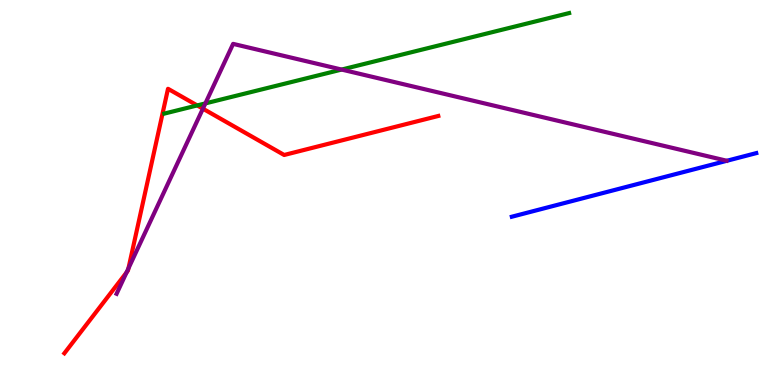[{'lines': ['blue', 'red'], 'intersections': []}, {'lines': ['green', 'red'], 'intersections': [{'x': 2.54, 'y': 7.26}]}, {'lines': ['purple', 'red'], 'intersections': [{'x': 1.63, 'y': 2.92}, {'x': 1.66, 'y': 3.03}, {'x': 2.62, 'y': 7.18}]}, {'lines': ['blue', 'green'], 'intersections': []}, {'lines': ['blue', 'purple'], 'intersections': []}, {'lines': ['green', 'purple'], 'intersections': [{'x': 2.65, 'y': 7.31}, {'x': 4.41, 'y': 8.19}]}]